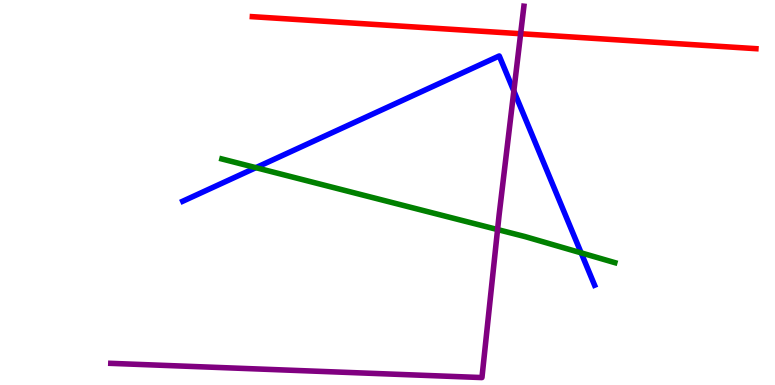[{'lines': ['blue', 'red'], 'intersections': []}, {'lines': ['green', 'red'], 'intersections': []}, {'lines': ['purple', 'red'], 'intersections': [{'x': 6.72, 'y': 9.12}]}, {'lines': ['blue', 'green'], 'intersections': [{'x': 3.3, 'y': 5.65}, {'x': 7.5, 'y': 3.43}]}, {'lines': ['blue', 'purple'], 'intersections': [{'x': 6.63, 'y': 7.64}]}, {'lines': ['green', 'purple'], 'intersections': [{'x': 6.42, 'y': 4.04}]}]